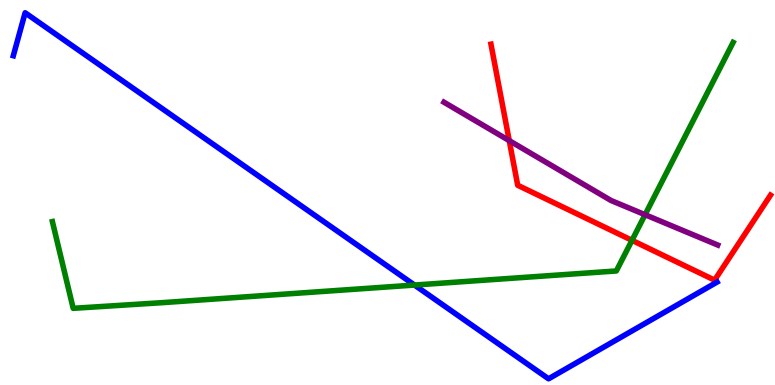[{'lines': ['blue', 'red'], 'intersections': []}, {'lines': ['green', 'red'], 'intersections': [{'x': 8.15, 'y': 3.76}]}, {'lines': ['purple', 'red'], 'intersections': [{'x': 6.57, 'y': 6.35}]}, {'lines': ['blue', 'green'], 'intersections': [{'x': 5.35, 'y': 2.6}]}, {'lines': ['blue', 'purple'], 'intersections': []}, {'lines': ['green', 'purple'], 'intersections': [{'x': 8.32, 'y': 4.42}]}]